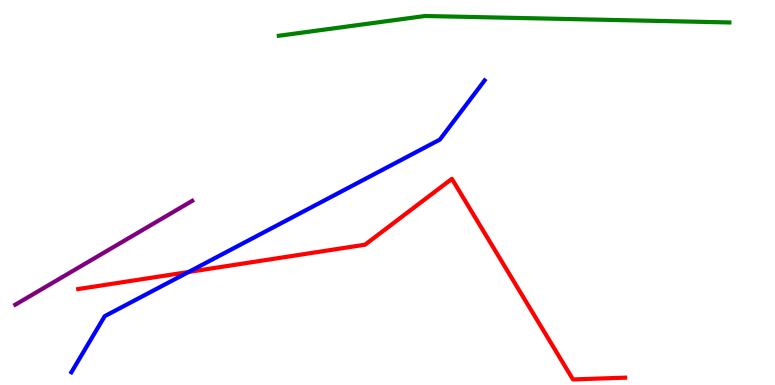[{'lines': ['blue', 'red'], 'intersections': [{'x': 2.43, 'y': 2.94}]}, {'lines': ['green', 'red'], 'intersections': []}, {'lines': ['purple', 'red'], 'intersections': []}, {'lines': ['blue', 'green'], 'intersections': []}, {'lines': ['blue', 'purple'], 'intersections': []}, {'lines': ['green', 'purple'], 'intersections': []}]